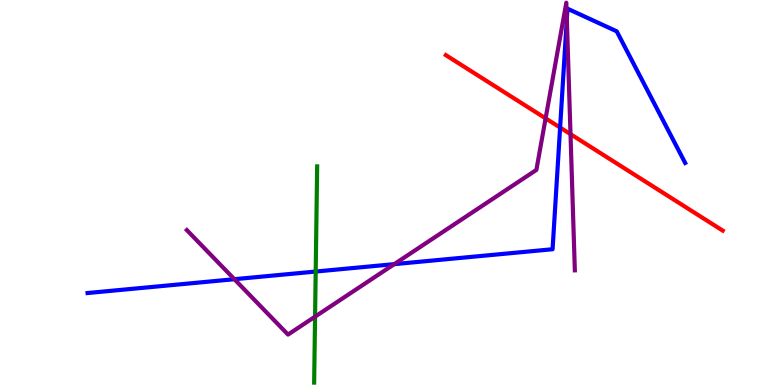[{'lines': ['blue', 'red'], 'intersections': [{'x': 7.23, 'y': 6.69}]}, {'lines': ['green', 'red'], 'intersections': []}, {'lines': ['purple', 'red'], 'intersections': [{'x': 7.04, 'y': 6.93}, {'x': 7.36, 'y': 6.52}]}, {'lines': ['blue', 'green'], 'intersections': [{'x': 4.07, 'y': 2.95}]}, {'lines': ['blue', 'purple'], 'intersections': [{'x': 3.02, 'y': 2.75}, {'x': 5.09, 'y': 3.14}, {'x': 7.31, 'y': 9.51}]}, {'lines': ['green', 'purple'], 'intersections': [{'x': 4.07, 'y': 1.78}]}]